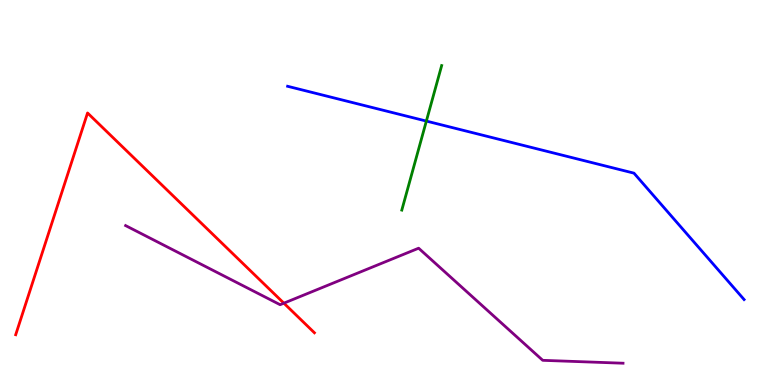[{'lines': ['blue', 'red'], 'intersections': []}, {'lines': ['green', 'red'], 'intersections': []}, {'lines': ['purple', 'red'], 'intersections': [{'x': 3.66, 'y': 2.13}]}, {'lines': ['blue', 'green'], 'intersections': [{'x': 5.5, 'y': 6.86}]}, {'lines': ['blue', 'purple'], 'intersections': []}, {'lines': ['green', 'purple'], 'intersections': []}]